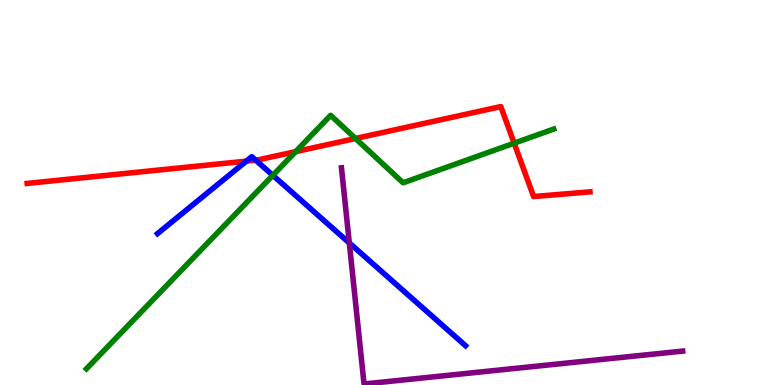[{'lines': ['blue', 'red'], 'intersections': [{'x': 3.18, 'y': 5.81}, {'x': 3.3, 'y': 5.84}]}, {'lines': ['green', 'red'], 'intersections': [{'x': 3.82, 'y': 6.06}, {'x': 4.59, 'y': 6.4}, {'x': 6.63, 'y': 6.28}]}, {'lines': ['purple', 'red'], 'intersections': []}, {'lines': ['blue', 'green'], 'intersections': [{'x': 3.52, 'y': 5.45}]}, {'lines': ['blue', 'purple'], 'intersections': [{'x': 4.51, 'y': 3.69}]}, {'lines': ['green', 'purple'], 'intersections': []}]